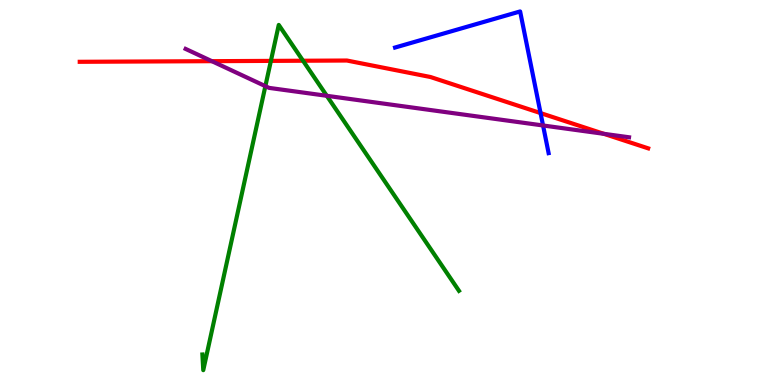[{'lines': ['blue', 'red'], 'intersections': [{'x': 6.97, 'y': 7.06}]}, {'lines': ['green', 'red'], 'intersections': [{'x': 3.5, 'y': 8.42}, {'x': 3.91, 'y': 8.42}]}, {'lines': ['purple', 'red'], 'intersections': [{'x': 2.73, 'y': 8.41}, {'x': 7.79, 'y': 6.52}]}, {'lines': ['blue', 'green'], 'intersections': []}, {'lines': ['blue', 'purple'], 'intersections': [{'x': 7.01, 'y': 6.74}]}, {'lines': ['green', 'purple'], 'intersections': [{'x': 3.42, 'y': 7.76}, {'x': 4.22, 'y': 7.51}]}]